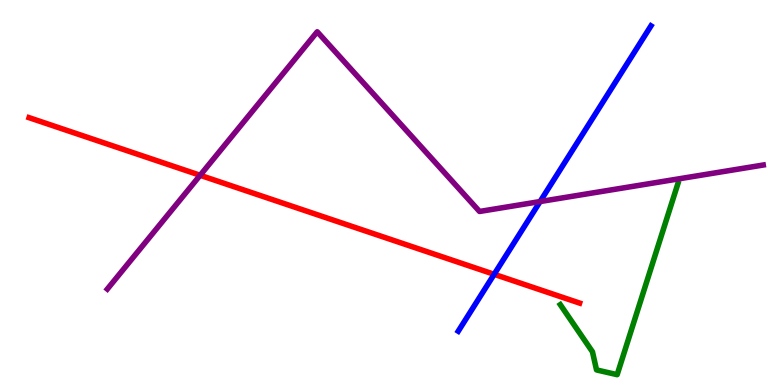[{'lines': ['blue', 'red'], 'intersections': [{'x': 6.38, 'y': 2.88}]}, {'lines': ['green', 'red'], 'intersections': []}, {'lines': ['purple', 'red'], 'intersections': [{'x': 2.58, 'y': 5.45}]}, {'lines': ['blue', 'green'], 'intersections': []}, {'lines': ['blue', 'purple'], 'intersections': [{'x': 6.97, 'y': 4.76}]}, {'lines': ['green', 'purple'], 'intersections': []}]